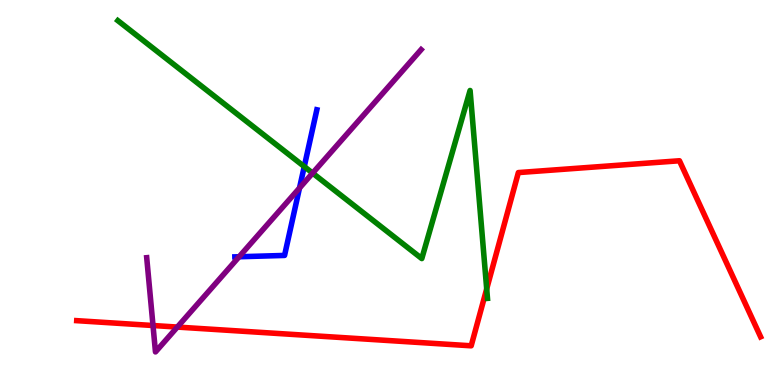[{'lines': ['blue', 'red'], 'intersections': []}, {'lines': ['green', 'red'], 'intersections': [{'x': 6.28, 'y': 2.5}]}, {'lines': ['purple', 'red'], 'intersections': [{'x': 1.97, 'y': 1.54}, {'x': 2.29, 'y': 1.5}]}, {'lines': ['blue', 'green'], 'intersections': [{'x': 3.93, 'y': 5.67}]}, {'lines': ['blue', 'purple'], 'intersections': [{'x': 3.09, 'y': 3.33}, {'x': 3.86, 'y': 5.12}]}, {'lines': ['green', 'purple'], 'intersections': [{'x': 4.03, 'y': 5.5}]}]